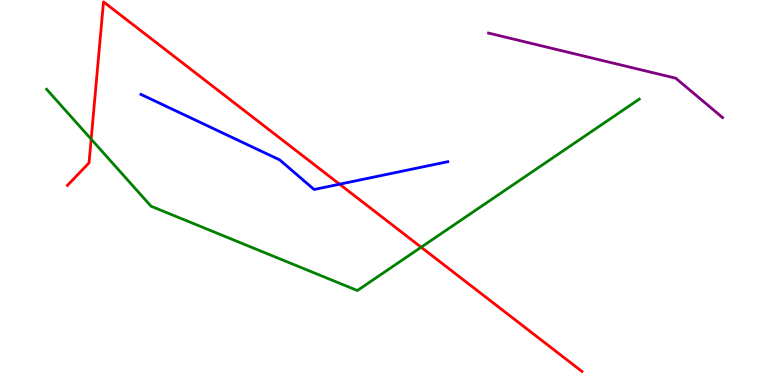[{'lines': ['blue', 'red'], 'intersections': [{'x': 4.38, 'y': 5.22}]}, {'lines': ['green', 'red'], 'intersections': [{'x': 1.18, 'y': 6.39}, {'x': 5.43, 'y': 3.58}]}, {'lines': ['purple', 'red'], 'intersections': []}, {'lines': ['blue', 'green'], 'intersections': []}, {'lines': ['blue', 'purple'], 'intersections': []}, {'lines': ['green', 'purple'], 'intersections': []}]